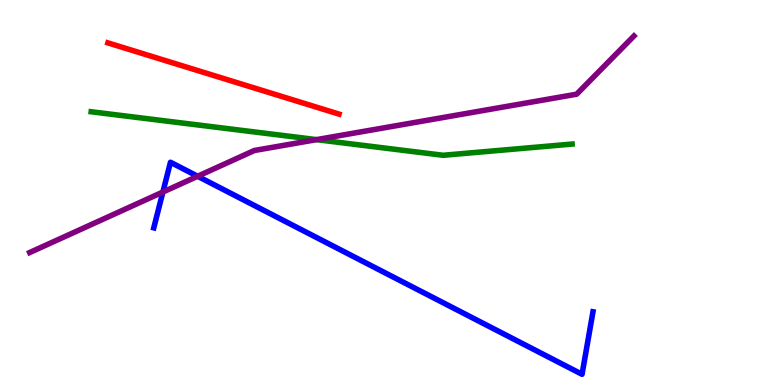[{'lines': ['blue', 'red'], 'intersections': []}, {'lines': ['green', 'red'], 'intersections': []}, {'lines': ['purple', 'red'], 'intersections': []}, {'lines': ['blue', 'green'], 'intersections': []}, {'lines': ['blue', 'purple'], 'intersections': [{'x': 2.1, 'y': 5.01}, {'x': 2.55, 'y': 5.42}]}, {'lines': ['green', 'purple'], 'intersections': [{'x': 4.08, 'y': 6.37}]}]